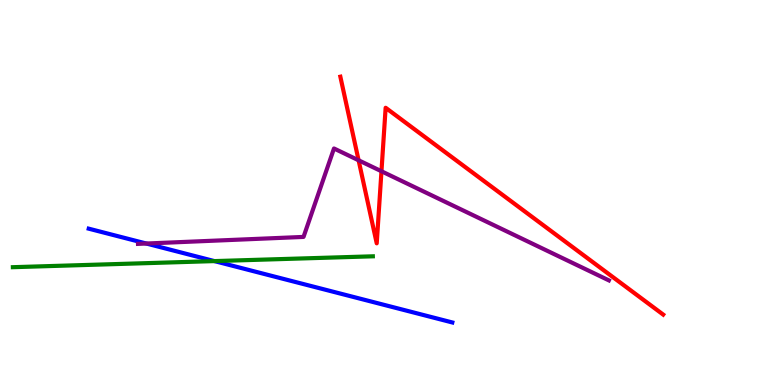[{'lines': ['blue', 'red'], 'intersections': []}, {'lines': ['green', 'red'], 'intersections': []}, {'lines': ['purple', 'red'], 'intersections': [{'x': 4.63, 'y': 5.84}, {'x': 4.92, 'y': 5.55}]}, {'lines': ['blue', 'green'], 'intersections': [{'x': 2.77, 'y': 3.22}]}, {'lines': ['blue', 'purple'], 'intersections': [{'x': 1.89, 'y': 3.67}]}, {'lines': ['green', 'purple'], 'intersections': []}]